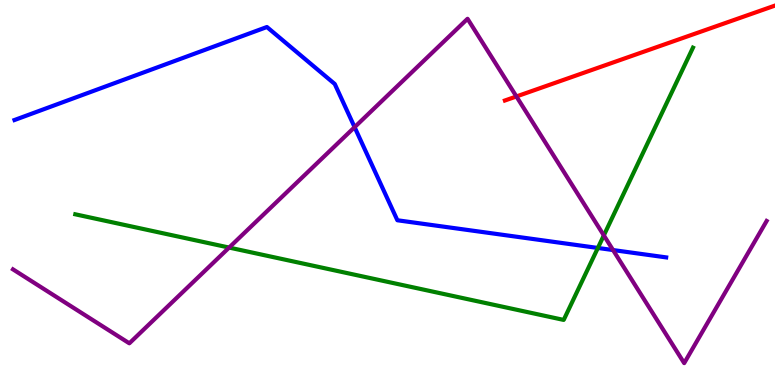[{'lines': ['blue', 'red'], 'intersections': []}, {'lines': ['green', 'red'], 'intersections': []}, {'lines': ['purple', 'red'], 'intersections': [{'x': 6.66, 'y': 7.49}]}, {'lines': ['blue', 'green'], 'intersections': [{'x': 7.71, 'y': 3.56}]}, {'lines': ['blue', 'purple'], 'intersections': [{'x': 4.58, 'y': 6.7}, {'x': 7.91, 'y': 3.51}]}, {'lines': ['green', 'purple'], 'intersections': [{'x': 2.96, 'y': 3.57}, {'x': 7.79, 'y': 3.89}]}]